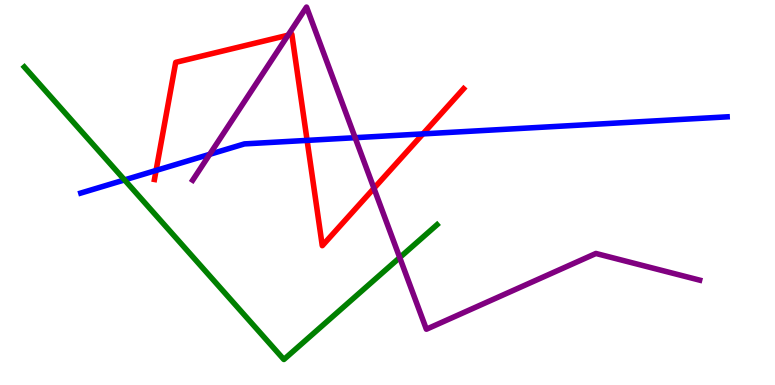[{'lines': ['blue', 'red'], 'intersections': [{'x': 2.01, 'y': 5.57}, {'x': 3.96, 'y': 6.35}, {'x': 5.46, 'y': 6.52}]}, {'lines': ['green', 'red'], 'intersections': []}, {'lines': ['purple', 'red'], 'intersections': [{'x': 3.72, 'y': 9.09}, {'x': 4.83, 'y': 5.11}]}, {'lines': ['blue', 'green'], 'intersections': [{'x': 1.61, 'y': 5.33}]}, {'lines': ['blue', 'purple'], 'intersections': [{'x': 2.71, 'y': 5.99}, {'x': 4.58, 'y': 6.42}]}, {'lines': ['green', 'purple'], 'intersections': [{'x': 5.16, 'y': 3.31}]}]